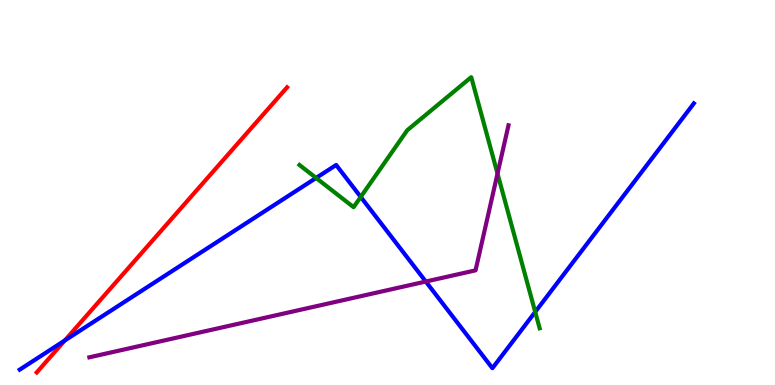[{'lines': ['blue', 'red'], 'intersections': [{'x': 0.836, 'y': 1.16}]}, {'lines': ['green', 'red'], 'intersections': []}, {'lines': ['purple', 'red'], 'intersections': []}, {'lines': ['blue', 'green'], 'intersections': [{'x': 4.08, 'y': 5.38}, {'x': 4.65, 'y': 4.89}, {'x': 6.91, 'y': 1.9}]}, {'lines': ['blue', 'purple'], 'intersections': [{'x': 5.49, 'y': 2.69}]}, {'lines': ['green', 'purple'], 'intersections': [{'x': 6.42, 'y': 5.49}]}]